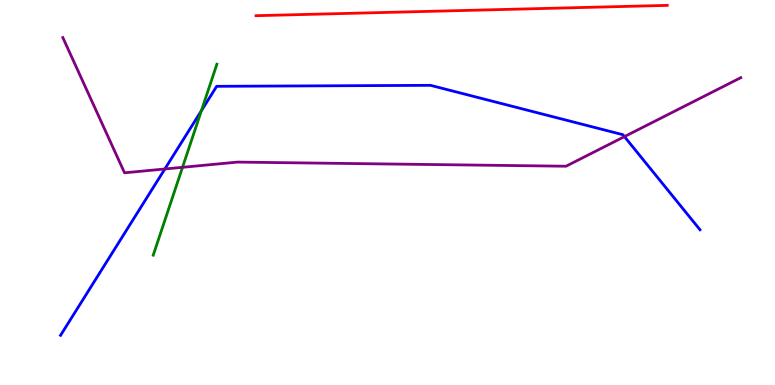[{'lines': ['blue', 'red'], 'intersections': []}, {'lines': ['green', 'red'], 'intersections': []}, {'lines': ['purple', 'red'], 'intersections': []}, {'lines': ['blue', 'green'], 'intersections': [{'x': 2.6, 'y': 7.12}]}, {'lines': ['blue', 'purple'], 'intersections': [{'x': 2.13, 'y': 5.61}, {'x': 8.06, 'y': 6.45}]}, {'lines': ['green', 'purple'], 'intersections': [{'x': 2.36, 'y': 5.65}]}]